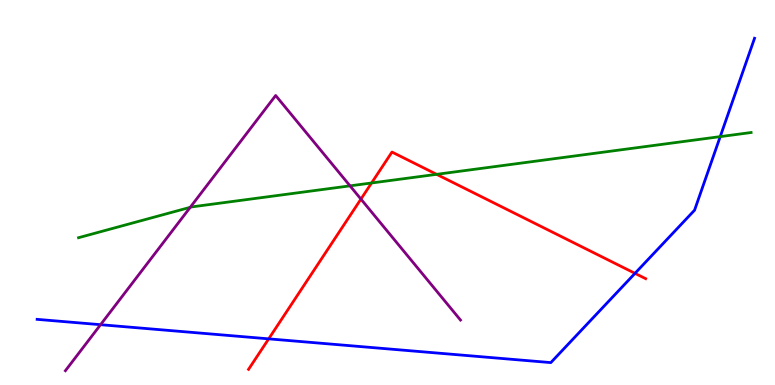[{'lines': ['blue', 'red'], 'intersections': [{'x': 3.47, 'y': 1.2}, {'x': 8.19, 'y': 2.9}]}, {'lines': ['green', 'red'], 'intersections': [{'x': 4.79, 'y': 5.25}, {'x': 5.63, 'y': 5.47}]}, {'lines': ['purple', 'red'], 'intersections': [{'x': 4.66, 'y': 4.83}]}, {'lines': ['blue', 'green'], 'intersections': [{'x': 9.29, 'y': 6.45}]}, {'lines': ['blue', 'purple'], 'intersections': [{'x': 1.3, 'y': 1.57}]}, {'lines': ['green', 'purple'], 'intersections': [{'x': 2.45, 'y': 4.62}, {'x': 4.52, 'y': 5.17}]}]